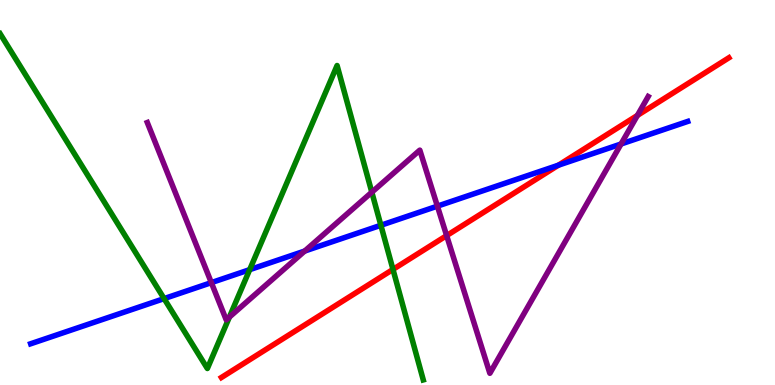[{'lines': ['blue', 'red'], 'intersections': [{'x': 7.2, 'y': 5.71}]}, {'lines': ['green', 'red'], 'intersections': [{'x': 5.07, 'y': 3.0}]}, {'lines': ['purple', 'red'], 'intersections': [{'x': 5.76, 'y': 3.88}, {'x': 8.22, 'y': 7.0}]}, {'lines': ['blue', 'green'], 'intersections': [{'x': 2.12, 'y': 2.24}, {'x': 3.22, 'y': 3.0}, {'x': 4.91, 'y': 4.15}]}, {'lines': ['blue', 'purple'], 'intersections': [{'x': 2.73, 'y': 2.66}, {'x': 3.93, 'y': 3.48}, {'x': 5.64, 'y': 4.65}, {'x': 8.01, 'y': 6.26}]}, {'lines': ['green', 'purple'], 'intersections': [{'x': 2.96, 'y': 1.76}, {'x': 4.8, 'y': 5.01}]}]